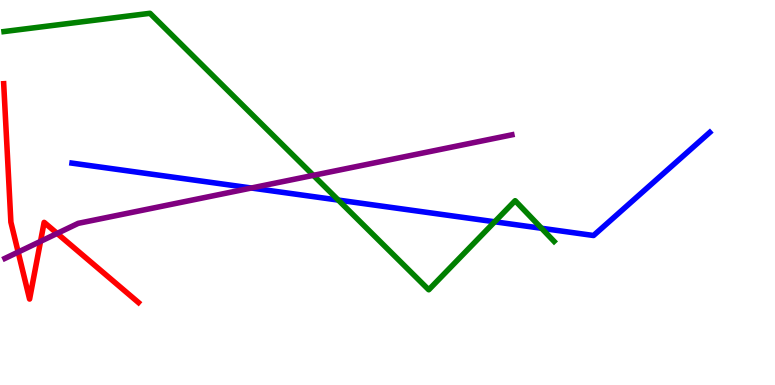[{'lines': ['blue', 'red'], 'intersections': []}, {'lines': ['green', 'red'], 'intersections': []}, {'lines': ['purple', 'red'], 'intersections': [{'x': 0.234, 'y': 3.45}, {'x': 0.523, 'y': 3.73}, {'x': 0.737, 'y': 3.94}]}, {'lines': ['blue', 'green'], 'intersections': [{'x': 4.37, 'y': 4.8}, {'x': 6.38, 'y': 4.24}, {'x': 6.99, 'y': 4.07}]}, {'lines': ['blue', 'purple'], 'intersections': [{'x': 3.24, 'y': 5.12}]}, {'lines': ['green', 'purple'], 'intersections': [{'x': 4.04, 'y': 5.45}]}]